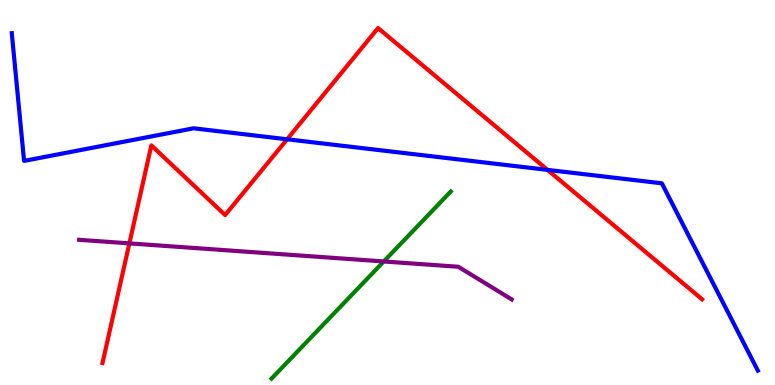[{'lines': ['blue', 'red'], 'intersections': [{'x': 3.7, 'y': 6.38}, {'x': 7.06, 'y': 5.59}]}, {'lines': ['green', 'red'], 'intersections': []}, {'lines': ['purple', 'red'], 'intersections': [{'x': 1.67, 'y': 3.68}]}, {'lines': ['blue', 'green'], 'intersections': []}, {'lines': ['blue', 'purple'], 'intersections': []}, {'lines': ['green', 'purple'], 'intersections': [{'x': 4.95, 'y': 3.21}]}]